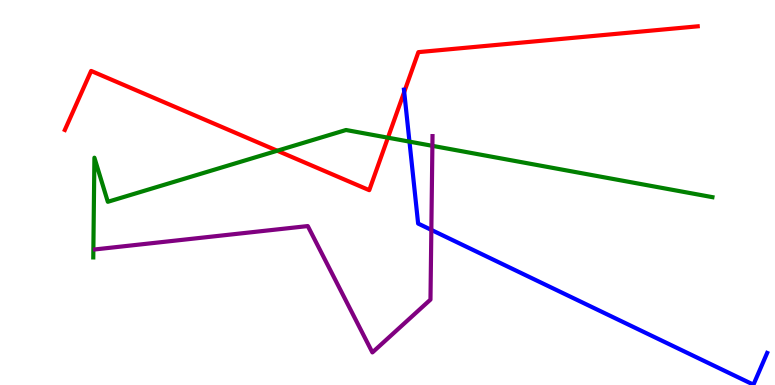[{'lines': ['blue', 'red'], 'intersections': [{'x': 5.22, 'y': 7.61}]}, {'lines': ['green', 'red'], 'intersections': [{'x': 3.58, 'y': 6.08}, {'x': 5.01, 'y': 6.42}]}, {'lines': ['purple', 'red'], 'intersections': []}, {'lines': ['blue', 'green'], 'intersections': [{'x': 5.28, 'y': 6.32}]}, {'lines': ['blue', 'purple'], 'intersections': [{'x': 5.57, 'y': 4.03}]}, {'lines': ['green', 'purple'], 'intersections': [{'x': 5.58, 'y': 6.21}]}]